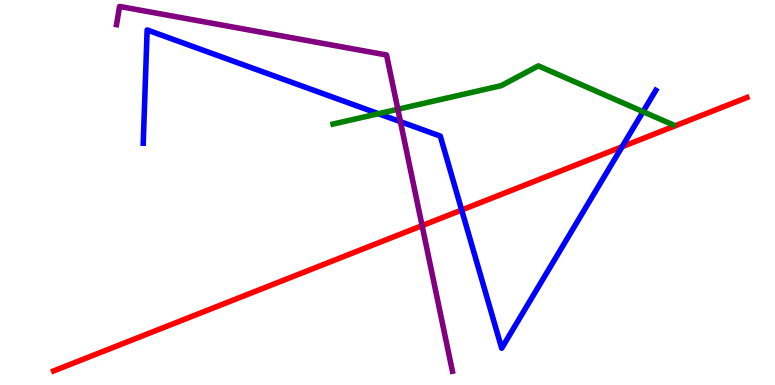[{'lines': ['blue', 'red'], 'intersections': [{'x': 5.96, 'y': 4.55}, {'x': 8.03, 'y': 6.19}]}, {'lines': ['green', 'red'], 'intersections': []}, {'lines': ['purple', 'red'], 'intersections': [{'x': 5.45, 'y': 4.14}]}, {'lines': ['blue', 'green'], 'intersections': [{'x': 4.88, 'y': 7.05}, {'x': 8.3, 'y': 7.1}]}, {'lines': ['blue', 'purple'], 'intersections': [{'x': 5.17, 'y': 6.84}]}, {'lines': ['green', 'purple'], 'intersections': [{'x': 5.13, 'y': 7.16}]}]